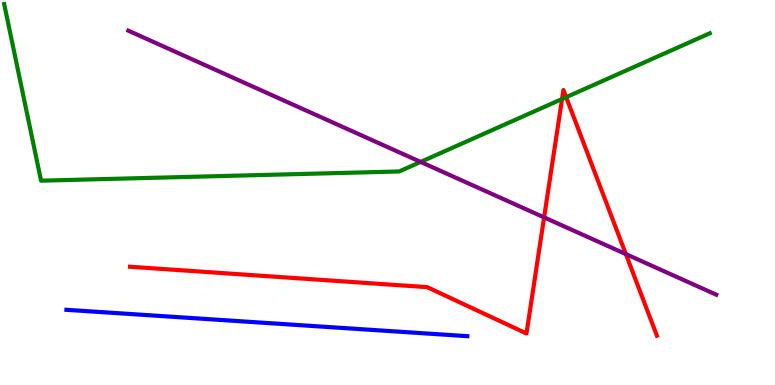[{'lines': ['blue', 'red'], 'intersections': []}, {'lines': ['green', 'red'], 'intersections': [{'x': 7.25, 'y': 7.43}, {'x': 7.31, 'y': 7.48}]}, {'lines': ['purple', 'red'], 'intersections': [{'x': 7.02, 'y': 4.35}, {'x': 8.08, 'y': 3.4}]}, {'lines': ['blue', 'green'], 'intersections': []}, {'lines': ['blue', 'purple'], 'intersections': []}, {'lines': ['green', 'purple'], 'intersections': [{'x': 5.43, 'y': 5.79}]}]